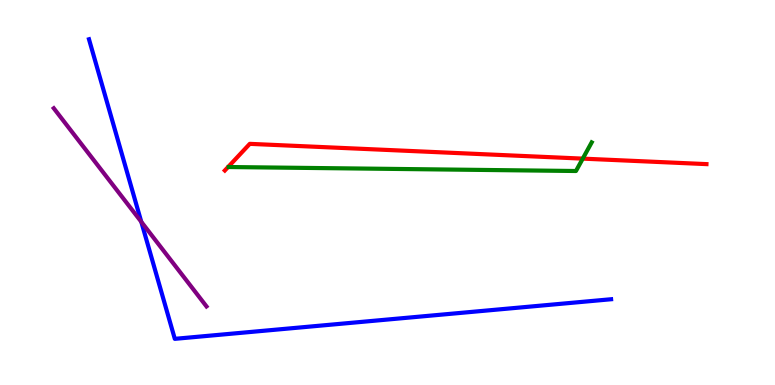[{'lines': ['blue', 'red'], 'intersections': []}, {'lines': ['green', 'red'], 'intersections': [{'x': 7.52, 'y': 5.88}]}, {'lines': ['purple', 'red'], 'intersections': []}, {'lines': ['blue', 'green'], 'intersections': []}, {'lines': ['blue', 'purple'], 'intersections': [{'x': 1.82, 'y': 4.24}]}, {'lines': ['green', 'purple'], 'intersections': []}]